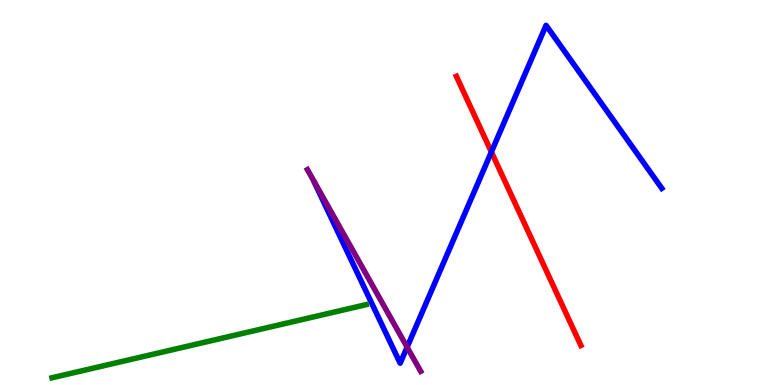[{'lines': ['blue', 'red'], 'intersections': [{'x': 6.34, 'y': 6.05}]}, {'lines': ['green', 'red'], 'intersections': []}, {'lines': ['purple', 'red'], 'intersections': []}, {'lines': ['blue', 'green'], 'intersections': []}, {'lines': ['blue', 'purple'], 'intersections': [{'x': 5.25, 'y': 0.983}]}, {'lines': ['green', 'purple'], 'intersections': []}]